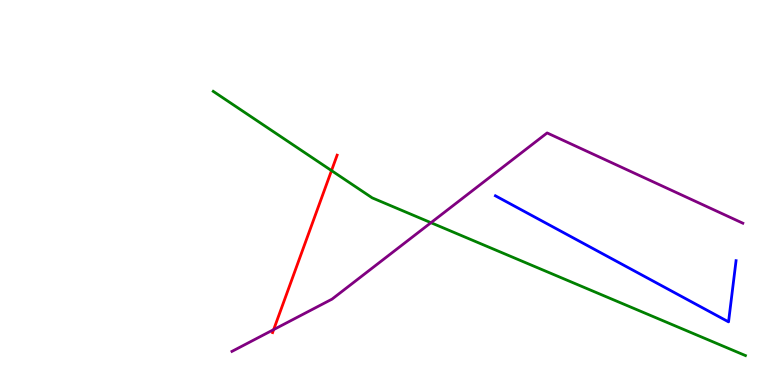[{'lines': ['blue', 'red'], 'intersections': []}, {'lines': ['green', 'red'], 'intersections': [{'x': 4.28, 'y': 5.57}]}, {'lines': ['purple', 'red'], 'intersections': [{'x': 3.53, 'y': 1.44}]}, {'lines': ['blue', 'green'], 'intersections': []}, {'lines': ['blue', 'purple'], 'intersections': []}, {'lines': ['green', 'purple'], 'intersections': [{'x': 5.56, 'y': 4.22}]}]